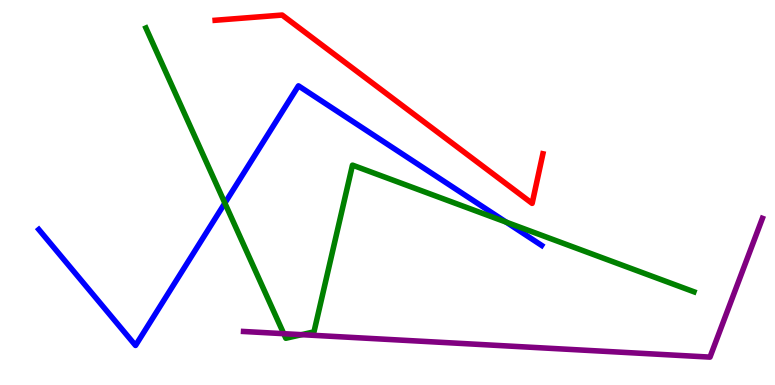[{'lines': ['blue', 'red'], 'intersections': []}, {'lines': ['green', 'red'], 'intersections': []}, {'lines': ['purple', 'red'], 'intersections': []}, {'lines': ['blue', 'green'], 'intersections': [{'x': 2.9, 'y': 4.72}, {'x': 6.53, 'y': 4.23}]}, {'lines': ['blue', 'purple'], 'intersections': []}, {'lines': ['green', 'purple'], 'intersections': [{'x': 3.66, 'y': 1.33}, {'x': 3.89, 'y': 1.31}]}]